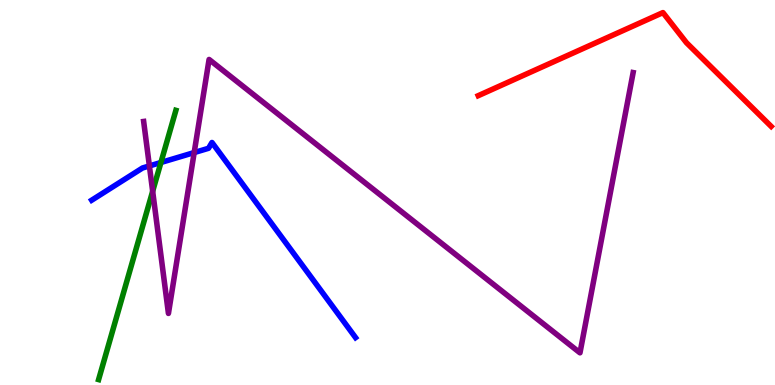[{'lines': ['blue', 'red'], 'intersections': []}, {'lines': ['green', 'red'], 'intersections': []}, {'lines': ['purple', 'red'], 'intersections': []}, {'lines': ['blue', 'green'], 'intersections': [{'x': 2.08, 'y': 5.78}]}, {'lines': ['blue', 'purple'], 'intersections': [{'x': 1.93, 'y': 5.69}, {'x': 2.51, 'y': 6.04}]}, {'lines': ['green', 'purple'], 'intersections': [{'x': 1.97, 'y': 5.03}]}]